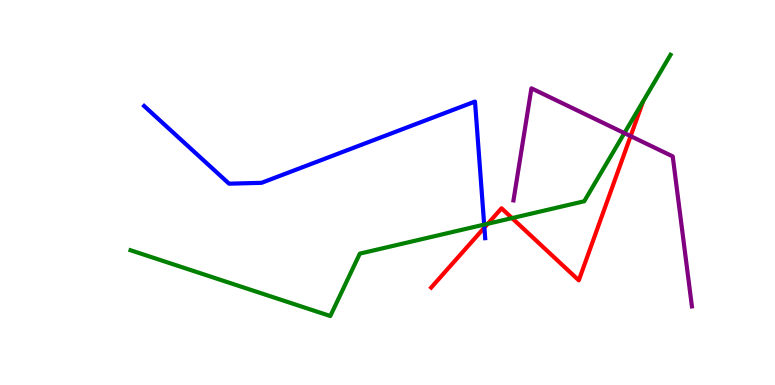[{'lines': ['blue', 'red'], 'intersections': [{'x': 6.25, 'y': 4.09}]}, {'lines': ['green', 'red'], 'intersections': [{'x': 6.29, 'y': 4.19}, {'x': 6.61, 'y': 4.33}]}, {'lines': ['purple', 'red'], 'intersections': [{'x': 8.14, 'y': 6.46}]}, {'lines': ['blue', 'green'], 'intersections': [{'x': 6.25, 'y': 4.17}]}, {'lines': ['blue', 'purple'], 'intersections': []}, {'lines': ['green', 'purple'], 'intersections': [{'x': 8.06, 'y': 6.54}]}]